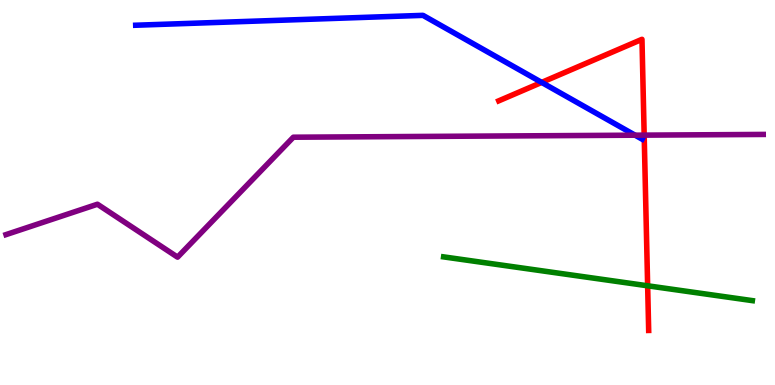[{'lines': ['blue', 'red'], 'intersections': [{'x': 6.99, 'y': 7.86}]}, {'lines': ['green', 'red'], 'intersections': [{'x': 8.36, 'y': 2.58}]}, {'lines': ['purple', 'red'], 'intersections': [{'x': 8.31, 'y': 6.49}]}, {'lines': ['blue', 'green'], 'intersections': []}, {'lines': ['blue', 'purple'], 'intersections': [{'x': 8.19, 'y': 6.49}]}, {'lines': ['green', 'purple'], 'intersections': []}]